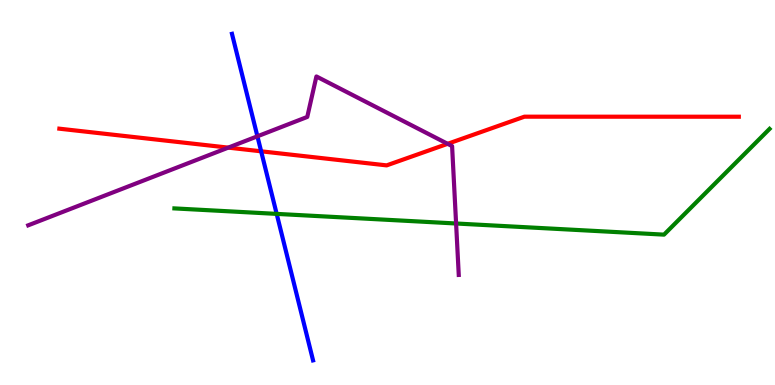[{'lines': ['blue', 'red'], 'intersections': [{'x': 3.37, 'y': 6.07}]}, {'lines': ['green', 'red'], 'intersections': []}, {'lines': ['purple', 'red'], 'intersections': [{'x': 2.95, 'y': 6.17}, {'x': 5.78, 'y': 6.26}]}, {'lines': ['blue', 'green'], 'intersections': [{'x': 3.57, 'y': 4.44}]}, {'lines': ['blue', 'purple'], 'intersections': [{'x': 3.32, 'y': 6.46}]}, {'lines': ['green', 'purple'], 'intersections': [{'x': 5.89, 'y': 4.19}]}]